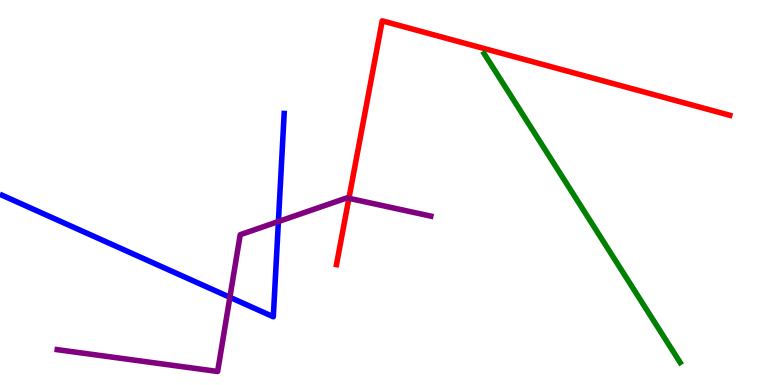[{'lines': ['blue', 'red'], 'intersections': []}, {'lines': ['green', 'red'], 'intersections': []}, {'lines': ['purple', 'red'], 'intersections': [{'x': 4.5, 'y': 4.85}]}, {'lines': ['blue', 'green'], 'intersections': []}, {'lines': ['blue', 'purple'], 'intersections': [{'x': 2.97, 'y': 2.28}, {'x': 3.59, 'y': 4.25}]}, {'lines': ['green', 'purple'], 'intersections': []}]